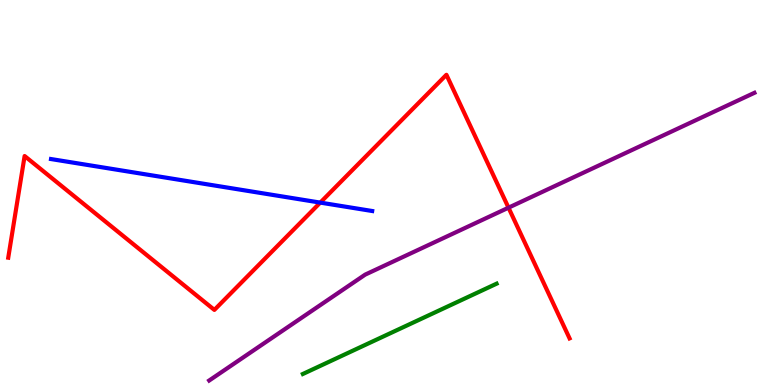[{'lines': ['blue', 'red'], 'intersections': [{'x': 4.13, 'y': 4.74}]}, {'lines': ['green', 'red'], 'intersections': []}, {'lines': ['purple', 'red'], 'intersections': [{'x': 6.56, 'y': 4.61}]}, {'lines': ['blue', 'green'], 'intersections': []}, {'lines': ['blue', 'purple'], 'intersections': []}, {'lines': ['green', 'purple'], 'intersections': []}]